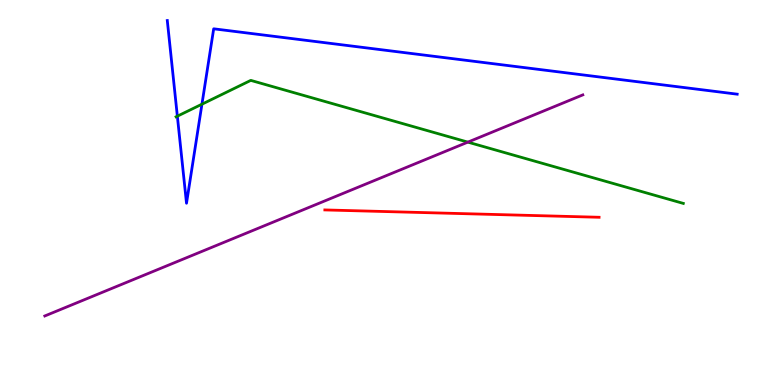[{'lines': ['blue', 'red'], 'intersections': []}, {'lines': ['green', 'red'], 'intersections': []}, {'lines': ['purple', 'red'], 'intersections': []}, {'lines': ['blue', 'green'], 'intersections': [{'x': 2.29, 'y': 6.98}, {'x': 2.61, 'y': 7.29}]}, {'lines': ['blue', 'purple'], 'intersections': []}, {'lines': ['green', 'purple'], 'intersections': [{'x': 6.04, 'y': 6.31}]}]